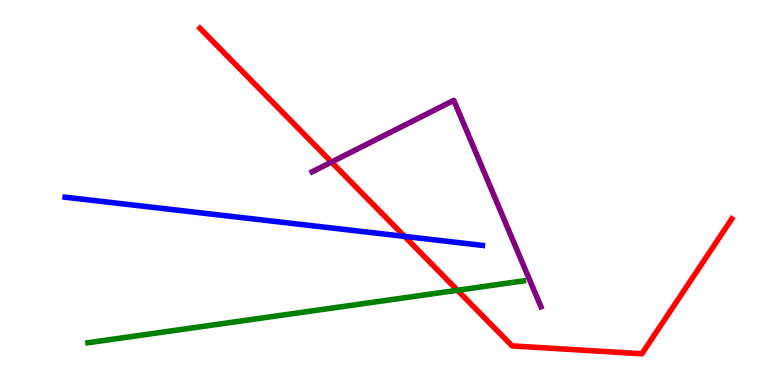[{'lines': ['blue', 'red'], 'intersections': [{'x': 5.22, 'y': 3.86}]}, {'lines': ['green', 'red'], 'intersections': [{'x': 5.9, 'y': 2.46}]}, {'lines': ['purple', 'red'], 'intersections': [{'x': 4.28, 'y': 5.79}]}, {'lines': ['blue', 'green'], 'intersections': []}, {'lines': ['blue', 'purple'], 'intersections': []}, {'lines': ['green', 'purple'], 'intersections': []}]